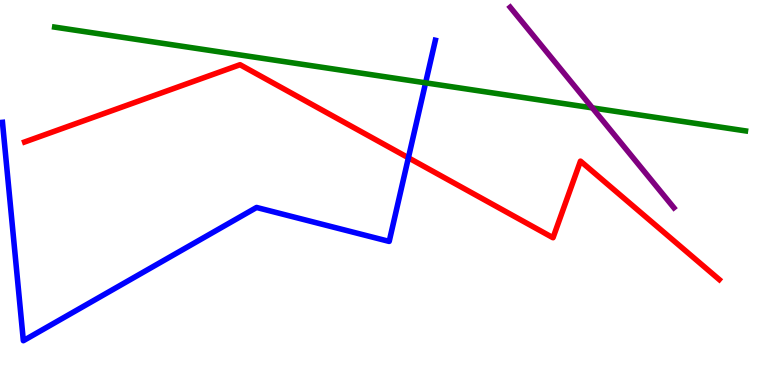[{'lines': ['blue', 'red'], 'intersections': [{'x': 5.27, 'y': 5.9}]}, {'lines': ['green', 'red'], 'intersections': []}, {'lines': ['purple', 'red'], 'intersections': []}, {'lines': ['blue', 'green'], 'intersections': [{'x': 5.49, 'y': 7.85}]}, {'lines': ['blue', 'purple'], 'intersections': []}, {'lines': ['green', 'purple'], 'intersections': [{'x': 7.64, 'y': 7.2}]}]